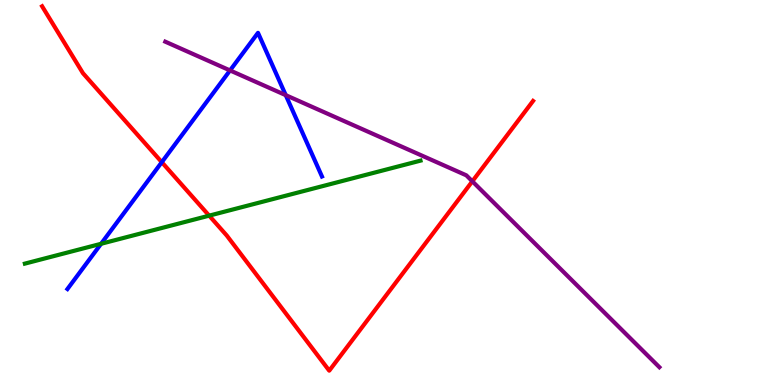[{'lines': ['blue', 'red'], 'intersections': [{'x': 2.09, 'y': 5.79}]}, {'lines': ['green', 'red'], 'intersections': [{'x': 2.7, 'y': 4.4}]}, {'lines': ['purple', 'red'], 'intersections': [{'x': 6.09, 'y': 5.29}]}, {'lines': ['blue', 'green'], 'intersections': [{'x': 1.3, 'y': 3.67}]}, {'lines': ['blue', 'purple'], 'intersections': [{'x': 2.97, 'y': 8.17}, {'x': 3.69, 'y': 7.53}]}, {'lines': ['green', 'purple'], 'intersections': []}]